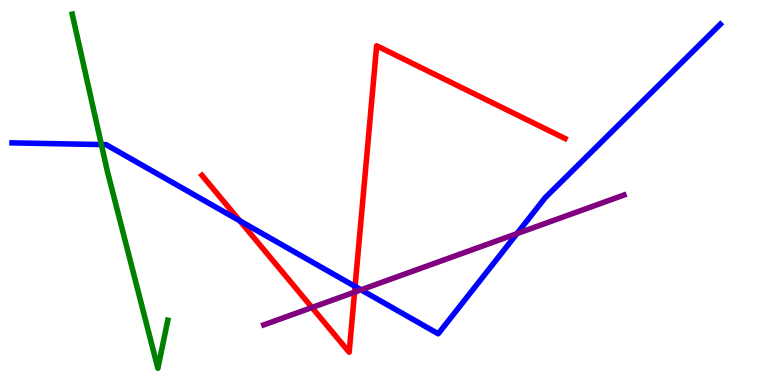[{'lines': ['blue', 'red'], 'intersections': [{'x': 3.09, 'y': 4.27}, {'x': 4.58, 'y': 2.56}]}, {'lines': ['green', 'red'], 'intersections': []}, {'lines': ['purple', 'red'], 'intersections': [{'x': 4.03, 'y': 2.01}, {'x': 4.58, 'y': 2.41}]}, {'lines': ['blue', 'green'], 'intersections': [{'x': 1.31, 'y': 6.24}]}, {'lines': ['blue', 'purple'], 'intersections': [{'x': 4.66, 'y': 2.47}, {'x': 6.67, 'y': 3.93}]}, {'lines': ['green', 'purple'], 'intersections': []}]